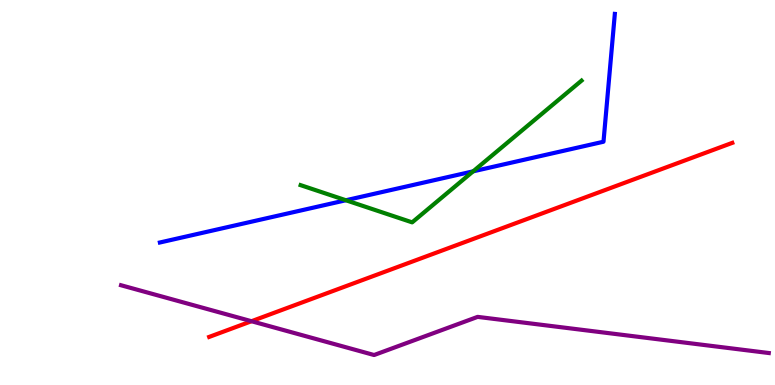[{'lines': ['blue', 'red'], 'intersections': []}, {'lines': ['green', 'red'], 'intersections': []}, {'lines': ['purple', 'red'], 'intersections': [{'x': 3.25, 'y': 1.66}]}, {'lines': ['blue', 'green'], 'intersections': [{'x': 4.46, 'y': 4.8}, {'x': 6.1, 'y': 5.55}]}, {'lines': ['blue', 'purple'], 'intersections': []}, {'lines': ['green', 'purple'], 'intersections': []}]